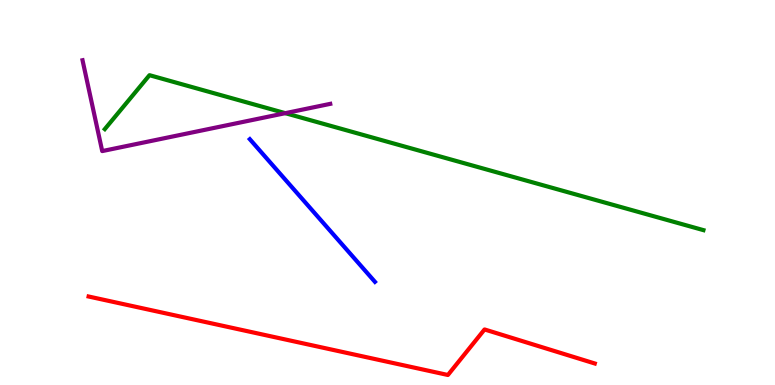[{'lines': ['blue', 'red'], 'intersections': []}, {'lines': ['green', 'red'], 'intersections': []}, {'lines': ['purple', 'red'], 'intersections': []}, {'lines': ['blue', 'green'], 'intersections': []}, {'lines': ['blue', 'purple'], 'intersections': []}, {'lines': ['green', 'purple'], 'intersections': [{'x': 3.68, 'y': 7.06}]}]